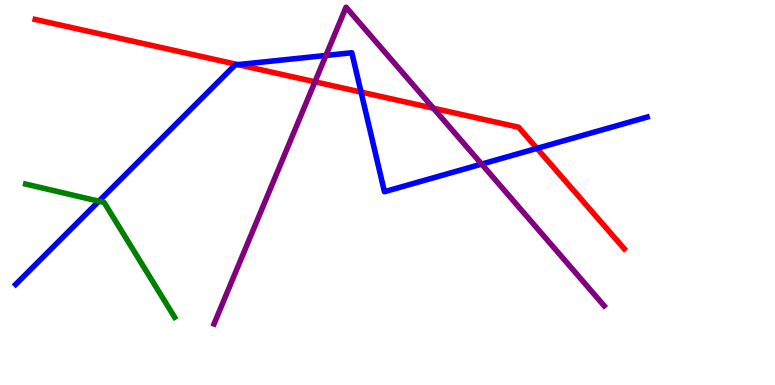[{'lines': ['blue', 'red'], 'intersections': [{'x': 3.07, 'y': 8.32}, {'x': 4.66, 'y': 7.61}, {'x': 6.93, 'y': 6.15}]}, {'lines': ['green', 'red'], 'intersections': []}, {'lines': ['purple', 'red'], 'intersections': [{'x': 4.06, 'y': 7.88}, {'x': 5.59, 'y': 7.19}]}, {'lines': ['blue', 'green'], 'intersections': [{'x': 1.28, 'y': 4.77}]}, {'lines': ['blue', 'purple'], 'intersections': [{'x': 4.21, 'y': 8.56}, {'x': 6.21, 'y': 5.74}]}, {'lines': ['green', 'purple'], 'intersections': []}]